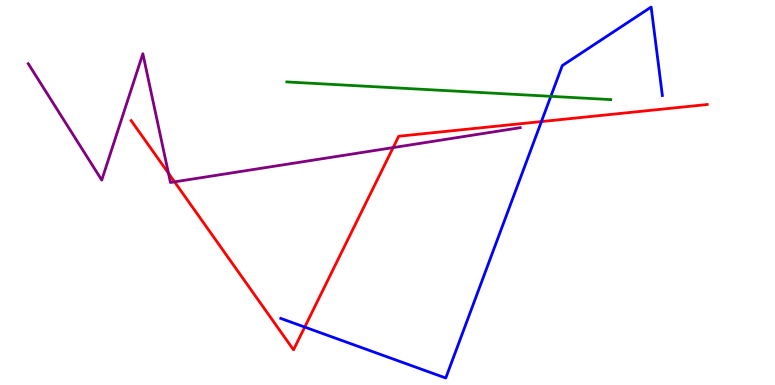[{'lines': ['blue', 'red'], 'intersections': [{'x': 3.93, 'y': 1.5}, {'x': 6.99, 'y': 6.84}]}, {'lines': ['green', 'red'], 'intersections': []}, {'lines': ['purple', 'red'], 'intersections': [{'x': 2.17, 'y': 5.5}, {'x': 2.25, 'y': 5.28}, {'x': 5.07, 'y': 6.17}]}, {'lines': ['blue', 'green'], 'intersections': [{'x': 7.11, 'y': 7.5}]}, {'lines': ['blue', 'purple'], 'intersections': []}, {'lines': ['green', 'purple'], 'intersections': []}]